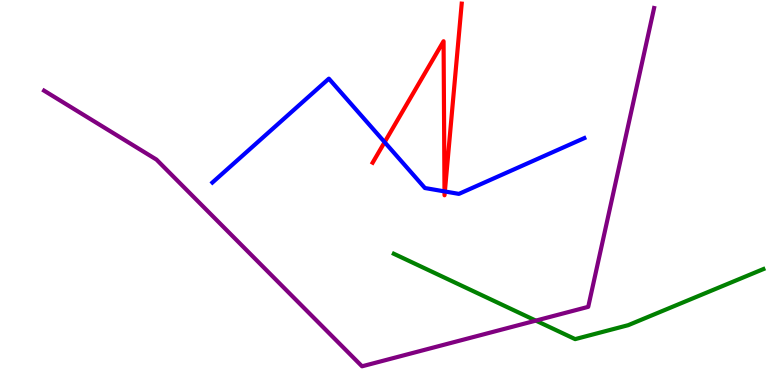[{'lines': ['blue', 'red'], 'intersections': [{'x': 4.96, 'y': 6.31}, {'x': 5.74, 'y': 5.03}, {'x': 5.74, 'y': 5.03}]}, {'lines': ['green', 'red'], 'intersections': []}, {'lines': ['purple', 'red'], 'intersections': []}, {'lines': ['blue', 'green'], 'intersections': []}, {'lines': ['blue', 'purple'], 'intersections': []}, {'lines': ['green', 'purple'], 'intersections': [{'x': 6.91, 'y': 1.67}]}]